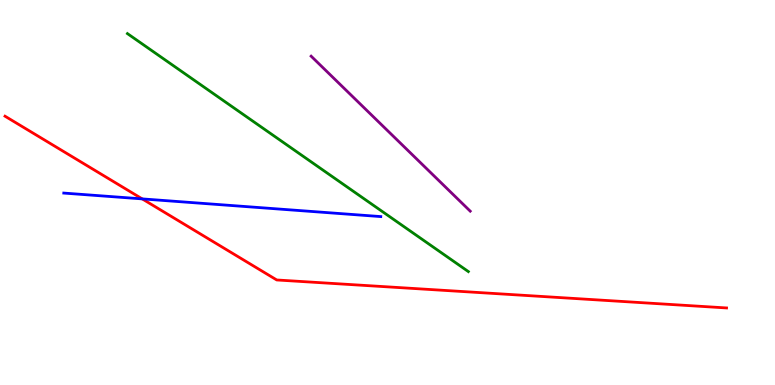[{'lines': ['blue', 'red'], 'intersections': [{'x': 1.84, 'y': 4.83}]}, {'lines': ['green', 'red'], 'intersections': []}, {'lines': ['purple', 'red'], 'intersections': []}, {'lines': ['blue', 'green'], 'intersections': []}, {'lines': ['blue', 'purple'], 'intersections': []}, {'lines': ['green', 'purple'], 'intersections': []}]